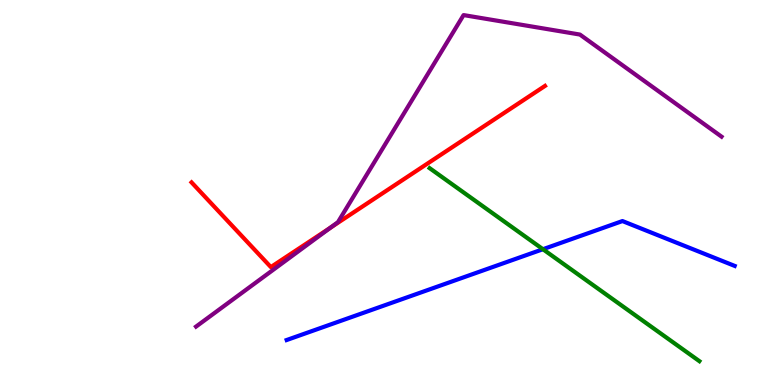[{'lines': ['blue', 'red'], 'intersections': []}, {'lines': ['green', 'red'], 'intersections': []}, {'lines': ['purple', 'red'], 'intersections': [{'x': 4.26, 'y': 4.08}]}, {'lines': ['blue', 'green'], 'intersections': [{'x': 7.01, 'y': 3.53}]}, {'lines': ['blue', 'purple'], 'intersections': []}, {'lines': ['green', 'purple'], 'intersections': []}]